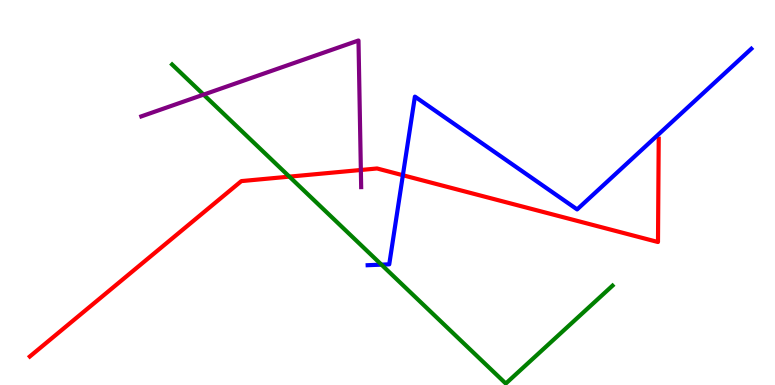[{'lines': ['blue', 'red'], 'intersections': [{'x': 5.2, 'y': 5.45}]}, {'lines': ['green', 'red'], 'intersections': [{'x': 3.73, 'y': 5.41}]}, {'lines': ['purple', 'red'], 'intersections': [{'x': 4.66, 'y': 5.58}]}, {'lines': ['blue', 'green'], 'intersections': [{'x': 4.92, 'y': 3.13}]}, {'lines': ['blue', 'purple'], 'intersections': []}, {'lines': ['green', 'purple'], 'intersections': [{'x': 2.63, 'y': 7.54}]}]